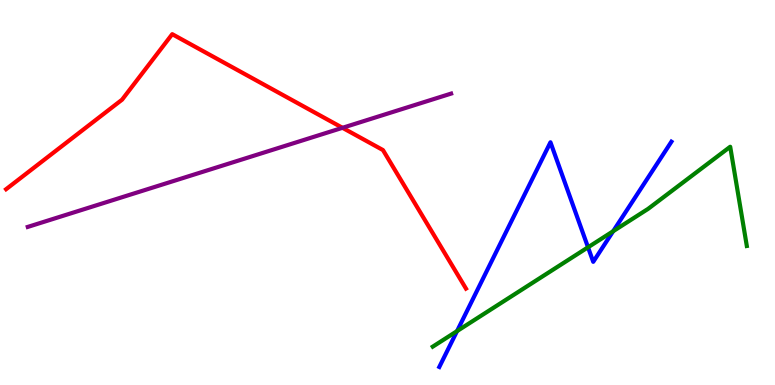[{'lines': ['blue', 'red'], 'intersections': []}, {'lines': ['green', 'red'], 'intersections': []}, {'lines': ['purple', 'red'], 'intersections': [{'x': 4.42, 'y': 6.68}]}, {'lines': ['blue', 'green'], 'intersections': [{'x': 5.9, 'y': 1.4}, {'x': 7.59, 'y': 3.58}, {'x': 7.91, 'y': 3.99}]}, {'lines': ['blue', 'purple'], 'intersections': []}, {'lines': ['green', 'purple'], 'intersections': []}]